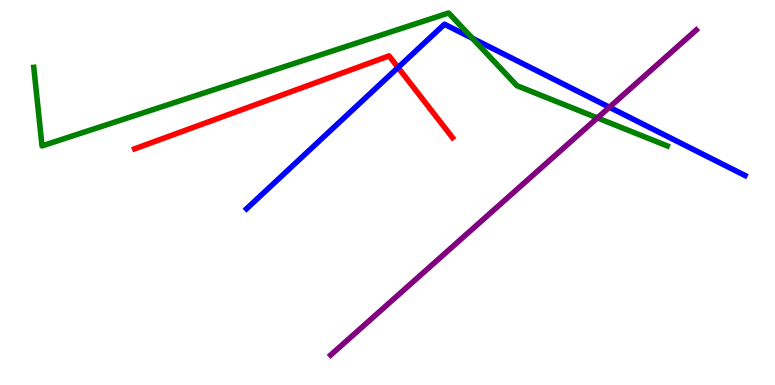[{'lines': ['blue', 'red'], 'intersections': [{'x': 5.14, 'y': 8.25}]}, {'lines': ['green', 'red'], 'intersections': []}, {'lines': ['purple', 'red'], 'intersections': []}, {'lines': ['blue', 'green'], 'intersections': [{'x': 6.1, 'y': 9.01}]}, {'lines': ['blue', 'purple'], 'intersections': [{'x': 7.86, 'y': 7.21}]}, {'lines': ['green', 'purple'], 'intersections': [{'x': 7.71, 'y': 6.94}]}]